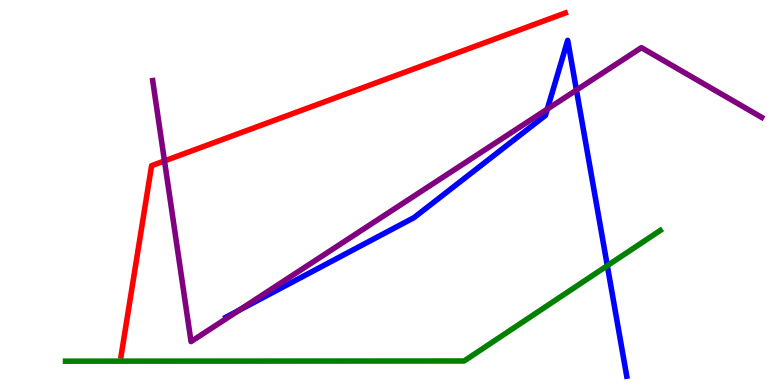[{'lines': ['blue', 'red'], 'intersections': []}, {'lines': ['green', 'red'], 'intersections': []}, {'lines': ['purple', 'red'], 'intersections': [{'x': 2.12, 'y': 5.82}]}, {'lines': ['blue', 'green'], 'intersections': [{'x': 7.84, 'y': 3.1}]}, {'lines': ['blue', 'purple'], 'intersections': [{'x': 3.08, 'y': 1.94}, {'x': 7.06, 'y': 7.17}, {'x': 7.44, 'y': 7.66}]}, {'lines': ['green', 'purple'], 'intersections': []}]